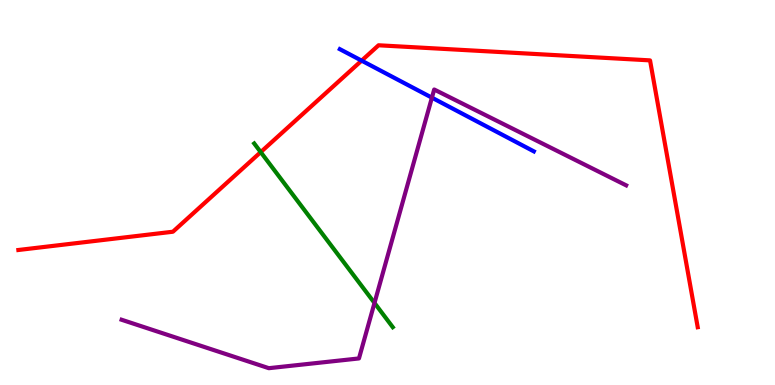[{'lines': ['blue', 'red'], 'intersections': [{'x': 4.67, 'y': 8.42}]}, {'lines': ['green', 'red'], 'intersections': [{'x': 3.36, 'y': 6.05}]}, {'lines': ['purple', 'red'], 'intersections': []}, {'lines': ['blue', 'green'], 'intersections': []}, {'lines': ['blue', 'purple'], 'intersections': [{'x': 5.57, 'y': 7.46}]}, {'lines': ['green', 'purple'], 'intersections': [{'x': 4.83, 'y': 2.13}]}]